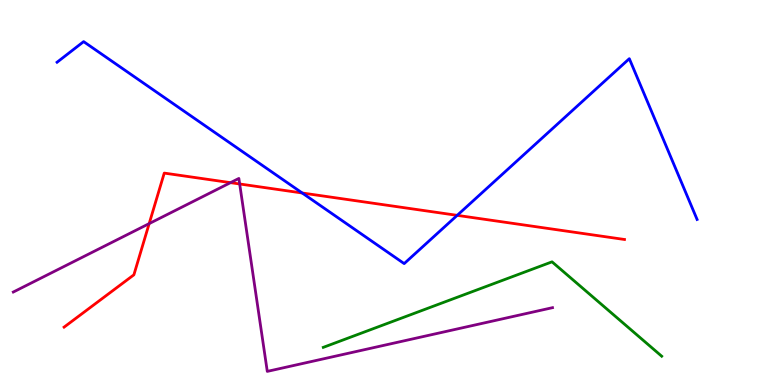[{'lines': ['blue', 'red'], 'intersections': [{'x': 3.9, 'y': 4.99}, {'x': 5.9, 'y': 4.41}]}, {'lines': ['green', 'red'], 'intersections': []}, {'lines': ['purple', 'red'], 'intersections': [{'x': 1.92, 'y': 4.19}, {'x': 2.97, 'y': 5.26}, {'x': 3.09, 'y': 5.22}]}, {'lines': ['blue', 'green'], 'intersections': []}, {'lines': ['blue', 'purple'], 'intersections': []}, {'lines': ['green', 'purple'], 'intersections': []}]